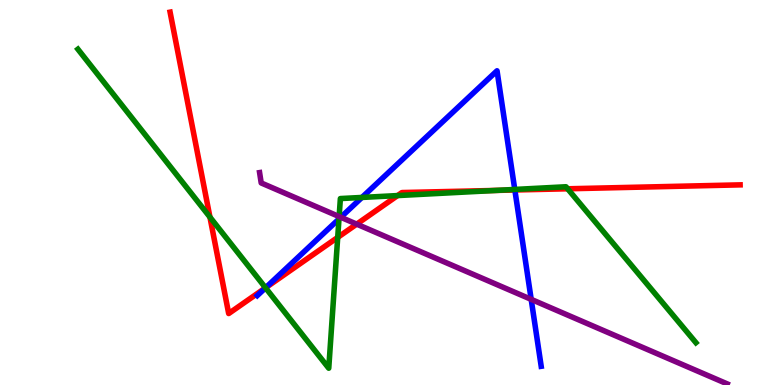[{'lines': ['blue', 'red'], 'intersections': [{'x': 3.43, 'y': 2.53}, {'x': 6.64, 'y': 5.07}]}, {'lines': ['green', 'red'], 'intersections': [{'x': 2.71, 'y': 4.36}, {'x': 3.43, 'y': 2.52}, {'x': 4.36, 'y': 3.83}, {'x': 5.13, 'y': 4.92}, {'x': 6.4, 'y': 5.05}, {'x': 7.32, 'y': 5.1}]}, {'lines': ['purple', 'red'], 'intersections': [{'x': 4.6, 'y': 4.18}]}, {'lines': ['blue', 'green'], 'intersections': [{'x': 3.43, 'y': 2.52}, {'x': 4.37, 'y': 4.31}, {'x': 4.67, 'y': 4.87}, {'x': 6.64, 'y': 5.08}]}, {'lines': ['blue', 'purple'], 'intersections': [{'x': 4.4, 'y': 4.36}, {'x': 6.85, 'y': 2.22}]}, {'lines': ['green', 'purple'], 'intersections': [{'x': 4.38, 'y': 4.38}]}]